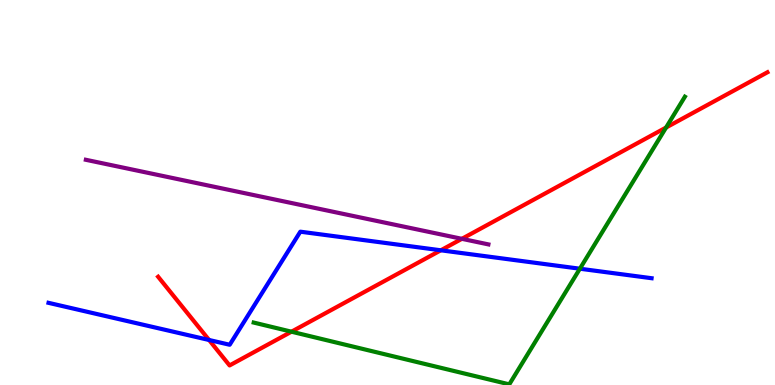[{'lines': ['blue', 'red'], 'intersections': [{'x': 2.7, 'y': 1.17}, {'x': 5.69, 'y': 3.5}]}, {'lines': ['green', 'red'], 'intersections': [{'x': 3.76, 'y': 1.38}, {'x': 8.59, 'y': 6.69}]}, {'lines': ['purple', 'red'], 'intersections': [{'x': 5.96, 'y': 3.8}]}, {'lines': ['blue', 'green'], 'intersections': [{'x': 7.48, 'y': 3.02}]}, {'lines': ['blue', 'purple'], 'intersections': []}, {'lines': ['green', 'purple'], 'intersections': []}]